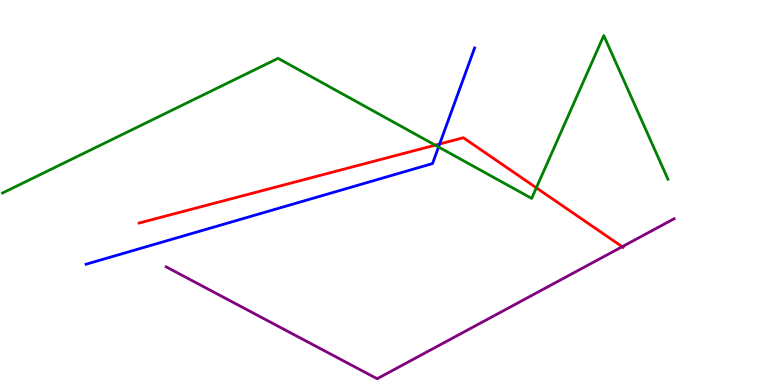[{'lines': ['blue', 'red'], 'intersections': [{'x': 5.67, 'y': 6.26}]}, {'lines': ['green', 'red'], 'intersections': [{'x': 5.62, 'y': 6.23}, {'x': 6.92, 'y': 5.12}]}, {'lines': ['purple', 'red'], 'intersections': [{'x': 8.03, 'y': 3.59}]}, {'lines': ['blue', 'green'], 'intersections': [{'x': 5.66, 'y': 6.18}]}, {'lines': ['blue', 'purple'], 'intersections': []}, {'lines': ['green', 'purple'], 'intersections': []}]